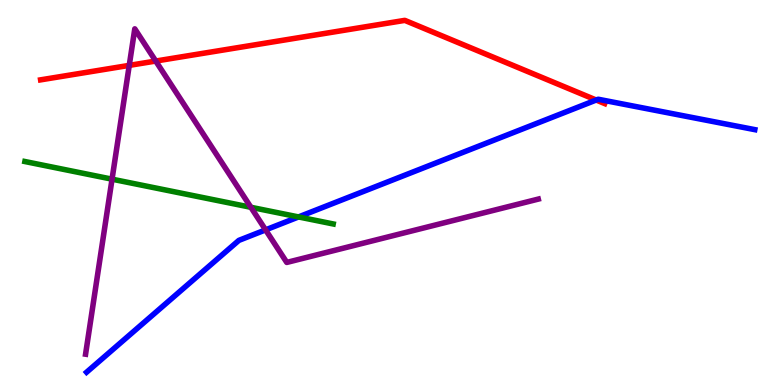[{'lines': ['blue', 'red'], 'intersections': [{'x': 7.69, 'y': 7.4}]}, {'lines': ['green', 'red'], 'intersections': []}, {'lines': ['purple', 'red'], 'intersections': [{'x': 1.67, 'y': 8.3}, {'x': 2.01, 'y': 8.41}]}, {'lines': ['blue', 'green'], 'intersections': [{'x': 3.85, 'y': 4.37}]}, {'lines': ['blue', 'purple'], 'intersections': [{'x': 3.43, 'y': 4.03}]}, {'lines': ['green', 'purple'], 'intersections': [{'x': 1.45, 'y': 5.35}, {'x': 3.24, 'y': 4.62}]}]